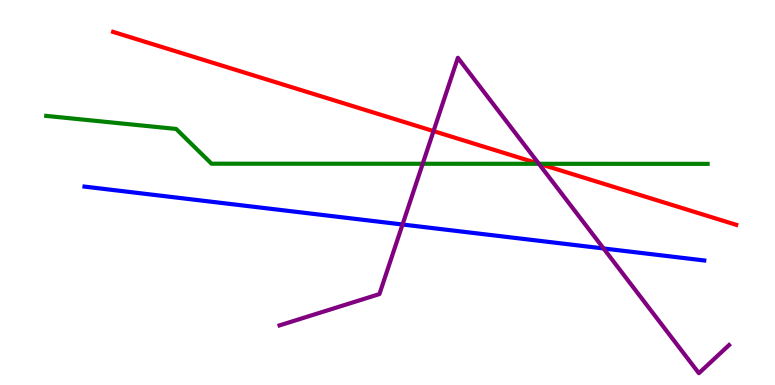[{'lines': ['blue', 'red'], 'intersections': []}, {'lines': ['green', 'red'], 'intersections': [{'x': 6.96, 'y': 5.75}]}, {'lines': ['purple', 'red'], 'intersections': [{'x': 5.59, 'y': 6.59}, {'x': 6.95, 'y': 5.75}]}, {'lines': ['blue', 'green'], 'intersections': []}, {'lines': ['blue', 'purple'], 'intersections': [{'x': 5.19, 'y': 4.17}, {'x': 7.79, 'y': 3.55}]}, {'lines': ['green', 'purple'], 'intersections': [{'x': 5.45, 'y': 5.75}, {'x': 6.95, 'y': 5.75}]}]